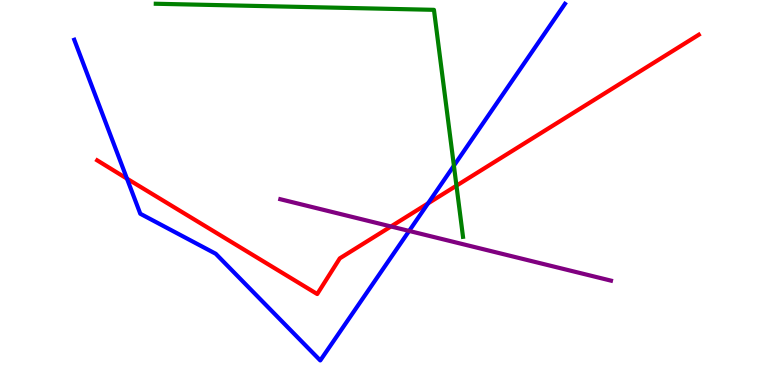[{'lines': ['blue', 'red'], 'intersections': [{'x': 1.64, 'y': 5.36}, {'x': 5.52, 'y': 4.72}]}, {'lines': ['green', 'red'], 'intersections': [{'x': 5.89, 'y': 5.18}]}, {'lines': ['purple', 'red'], 'intersections': [{'x': 5.04, 'y': 4.12}]}, {'lines': ['blue', 'green'], 'intersections': [{'x': 5.86, 'y': 5.7}]}, {'lines': ['blue', 'purple'], 'intersections': [{'x': 5.28, 'y': 4.0}]}, {'lines': ['green', 'purple'], 'intersections': []}]